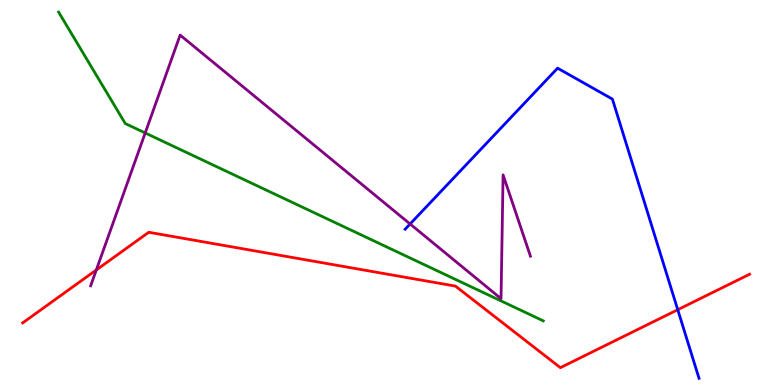[{'lines': ['blue', 'red'], 'intersections': [{'x': 8.75, 'y': 1.96}]}, {'lines': ['green', 'red'], 'intersections': []}, {'lines': ['purple', 'red'], 'intersections': [{'x': 1.24, 'y': 2.99}]}, {'lines': ['blue', 'green'], 'intersections': []}, {'lines': ['blue', 'purple'], 'intersections': [{'x': 5.29, 'y': 4.18}]}, {'lines': ['green', 'purple'], 'intersections': [{'x': 1.87, 'y': 6.55}]}]